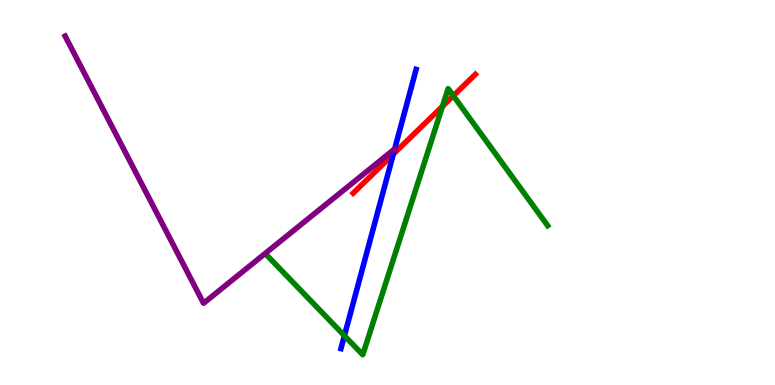[{'lines': ['blue', 'red'], 'intersections': [{'x': 5.07, 'y': 6.0}]}, {'lines': ['green', 'red'], 'intersections': [{'x': 5.71, 'y': 7.24}, {'x': 5.85, 'y': 7.51}]}, {'lines': ['purple', 'red'], 'intersections': []}, {'lines': ['blue', 'green'], 'intersections': [{'x': 4.44, 'y': 1.28}]}, {'lines': ['blue', 'purple'], 'intersections': [{'x': 5.09, 'y': 6.13}]}, {'lines': ['green', 'purple'], 'intersections': []}]